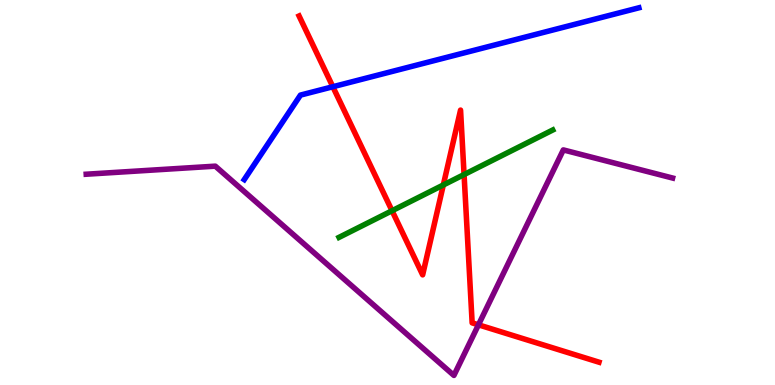[{'lines': ['blue', 'red'], 'intersections': [{'x': 4.29, 'y': 7.75}]}, {'lines': ['green', 'red'], 'intersections': [{'x': 5.06, 'y': 4.53}, {'x': 5.72, 'y': 5.2}, {'x': 5.99, 'y': 5.47}]}, {'lines': ['purple', 'red'], 'intersections': [{'x': 6.17, 'y': 1.56}]}, {'lines': ['blue', 'green'], 'intersections': []}, {'lines': ['blue', 'purple'], 'intersections': []}, {'lines': ['green', 'purple'], 'intersections': []}]